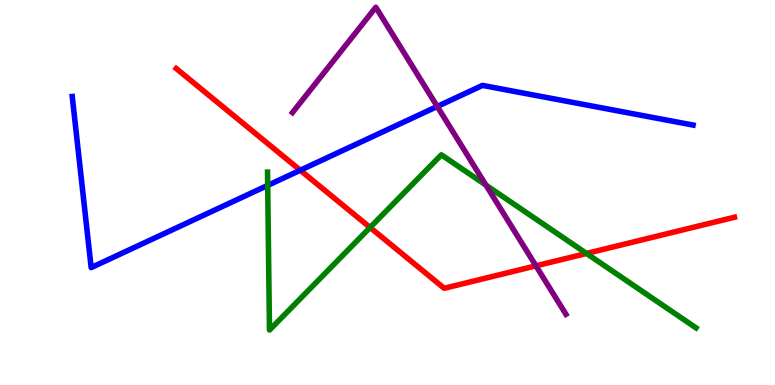[{'lines': ['blue', 'red'], 'intersections': [{'x': 3.87, 'y': 5.58}]}, {'lines': ['green', 'red'], 'intersections': [{'x': 4.78, 'y': 4.09}, {'x': 7.57, 'y': 3.42}]}, {'lines': ['purple', 'red'], 'intersections': [{'x': 6.92, 'y': 3.1}]}, {'lines': ['blue', 'green'], 'intersections': [{'x': 3.45, 'y': 5.18}]}, {'lines': ['blue', 'purple'], 'intersections': [{'x': 5.64, 'y': 7.23}]}, {'lines': ['green', 'purple'], 'intersections': [{'x': 6.27, 'y': 5.19}]}]